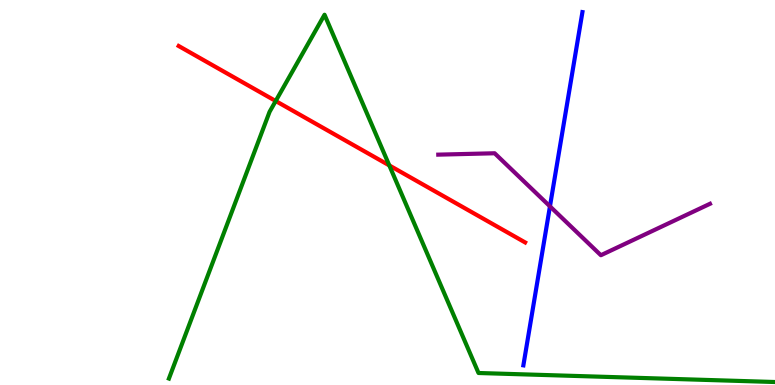[{'lines': ['blue', 'red'], 'intersections': []}, {'lines': ['green', 'red'], 'intersections': [{'x': 3.56, 'y': 7.38}, {'x': 5.02, 'y': 5.7}]}, {'lines': ['purple', 'red'], 'intersections': []}, {'lines': ['blue', 'green'], 'intersections': []}, {'lines': ['blue', 'purple'], 'intersections': [{'x': 7.1, 'y': 4.64}]}, {'lines': ['green', 'purple'], 'intersections': []}]